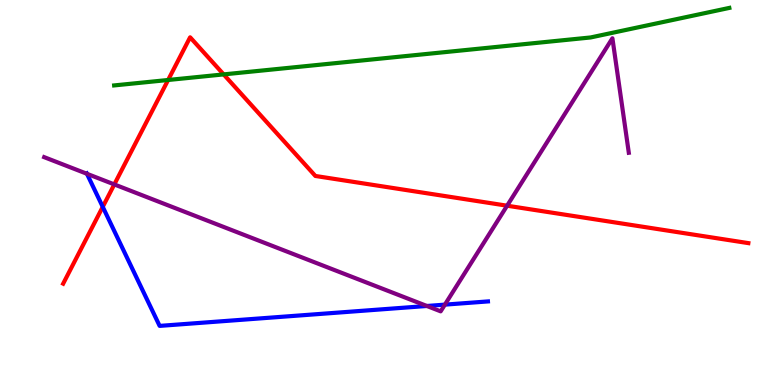[{'lines': ['blue', 'red'], 'intersections': [{'x': 1.33, 'y': 4.63}]}, {'lines': ['green', 'red'], 'intersections': [{'x': 2.17, 'y': 7.92}, {'x': 2.89, 'y': 8.07}]}, {'lines': ['purple', 'red'], 'intersections': [{'x': 1.47, 'y': 5.21}, {'x': 6.54, 'y': 4.66}]}, {'lines': ['blue', 'green'], 'intersections': []}, {'lines': ['blue', 'purple'], 'intersections': [{'x': 1.12, 'y': 5.49}, {'x': 5.51, 'y': 2.05}, {'x': 5.74, 'y': 2.09}]}, {'lines': ['green', 'purple'], 'intersections': []}]